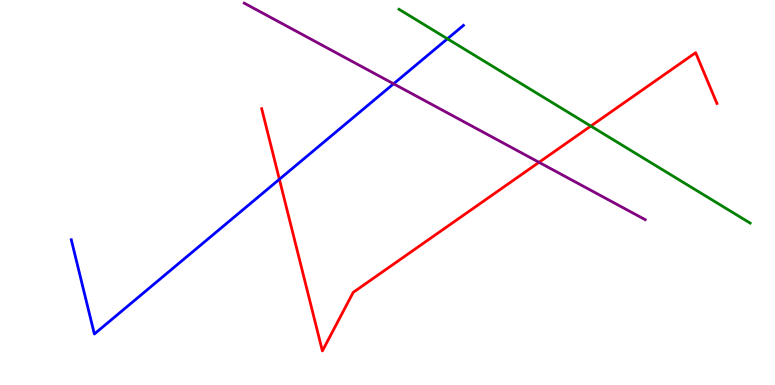[{'lines': ['blue', 'red'], 'intersections': [{'x': 3.6, 'y': 5.34}]}, {'lines': ['green', 'red'], 'intersections': [{'x': 7.62, 'y': 6.73}]}, {'lines': ['purple', 'red'], 'intersections': [{'x': 6.96, 'y': 5.78}]}, {'lines': ['blue', 'green'], 'intersections': [{'x': 5.77, 'y': 8.99}]}, {'lines': ['blue', 'purple'], 'intersections': [{'x': 5.08, 'y': 7.82}]}, {'lines': ['green', 'purple'], 'intersections': []}]